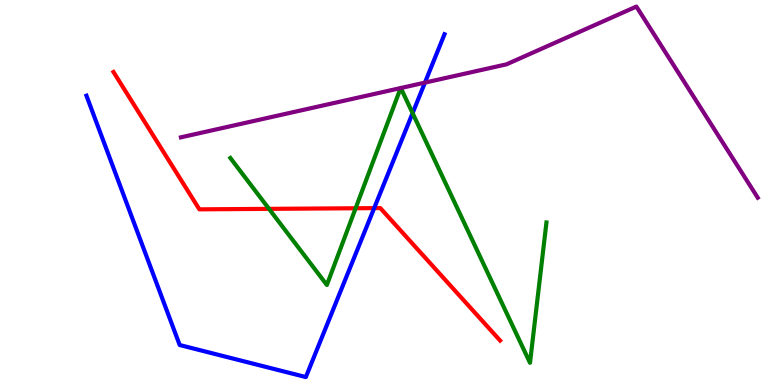[{'lines': ['blue', 'red'], 'intersections': [{'x': 4.83, 'y': 4.59}]}, {'lines': ['green', 'red'], 'intersections': [{'x': 3.47, 'y': 4.58}, {'x': 4.59, 'y': 4.59}]}, {'lines': ['purple', 'red'], 'intersections': []}, {'lines': ['blue', 'green'], 'intersections': [{'x': 5.32, 'y': 7.06}]}, {'lines': ['blue', 'purple'], 'intersections': [{'x': 5.48, 'y': 7.85}]}, {'lines': ['green', 'purple'], 'intersections': [{'x': 5.17, 'y': 7.71}, {'x': 5.17, 'y': 7.71}]}]